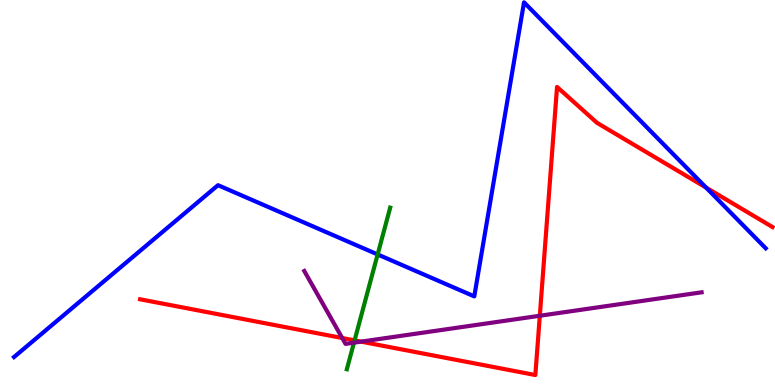[{'lines': ['blue', 'red'], 'intersections': [{'x': 9.11, 'y': 5.13}]}, {'lines': ['green', 'red'], 'intersections': [{'x': 4.58, 'y': 1.16}]}, {'lines': ['purple', 'red'], 'intersections': [{'x': 4.42, 'y': 1.22}, {'x': 4.66, 'y': 1.13}, {'x': 6.97, 'y': 1.8}]}, {'lines': ['blue', 'green'], 'intersections': [{'x': 4.87, 'y': 3.39}]}, {'lines': ['blue', 'purple'], 'intersections': []}, {'lines': ['green', 'purple'], 'intersections': [{'x': 4.57, 'y': 1.1}]}]